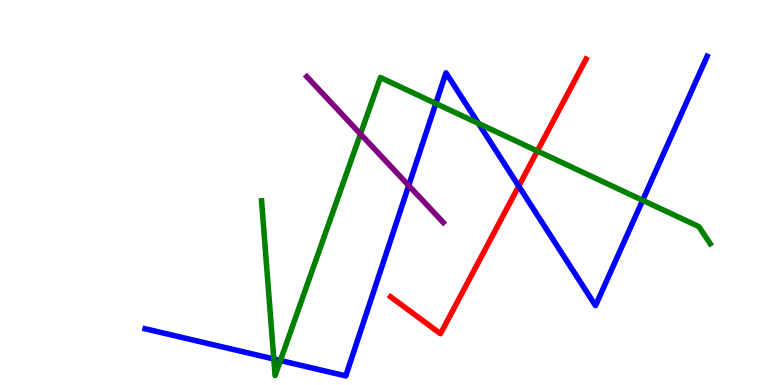[{'lines': ['blue', 'red'], 'intersections': [{'x': 6.69, 'y': 5.17}]}, {'lines': ['green', 'red'], 'intersections': [{'x': 6.93, 'y': 6.08}]}, {'lines': ['purple', 'red'], 'intersections': []}, {'lines': ['blue', 'green'], 'intersections': [{'x': 3.53, 'y': 0.676}, {'x': 3.62, 'y': 0.636}, {'x': 5.62, 'y': 7.31}, {'x': 6.17, 'y': 6.79}, {'x': 8.29, 'y': 4.8}]}, {'lines': ['blue', 'purple'], 'intersections': [{'x': 5.27, 'y': 5.18}]}, {'lines': ['green', 'purple'], 'intersections': [{'x': 4.65, 'y': 6.52}]}]